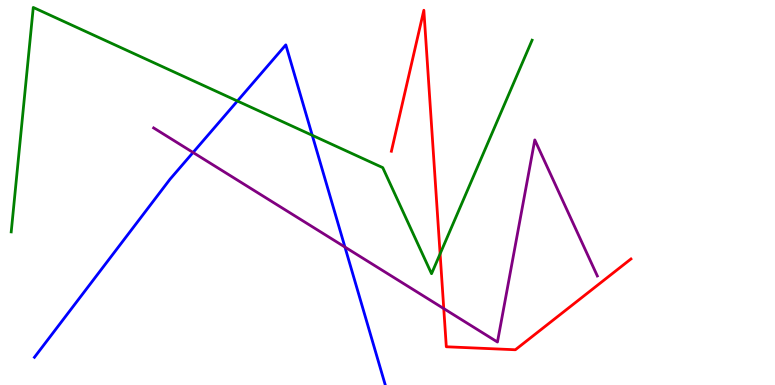[{'lines': ['blue', 'red'], 'intersections': []}, {'lines': ['green', 'red'], 'intersections': [{'x': 5.68, 'y': 3.41}]}, {'lines': ['purple', 'red'], 'intersections': [{'x': 5.73, 'y': 1.98}]}, {'lines': ['blue', 'green'], 'intersections': [{'x': 3.06, 'y': 7.38}, {'x': 4.03, 'y': 6.49}]}, {'lines': ['blue', 'purple'], 'intersections': [{'x': 2.49, 'y': 6.04}, {'x': 4.45, 'y': 3.58}]}, {'lines': ['green', 'purple'], 'intersections': []}]